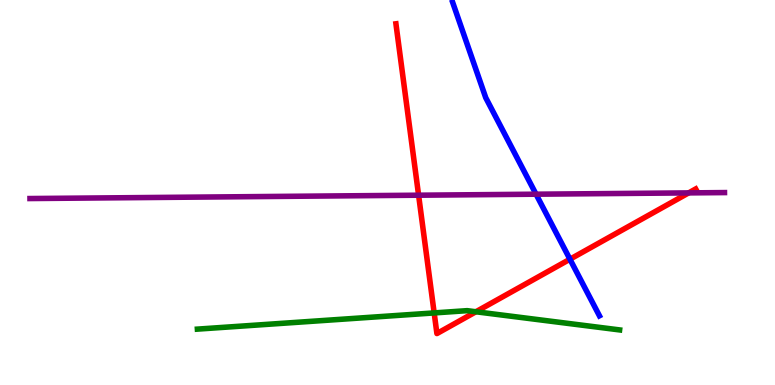[{'lines': ['blue', 'red'], 'intersections': [{'x': 7.35, 'y': 3.27}]}, {'lines': ['green', 'red'], 'intersections': [{'x': 5.6, 'y': 1.87}, {'x': 6.14, 'y': 1.9}]}, {'lines': ['purple', 'red'], 'intersections': [{'x': 5.4, 'y': 4.93}, {'x': 8.89, 'y': 4.99}]}, {'lines': ['blue', 'green'], 'intersections': []}, {'lines': ['blue', 'purple'], 'intersections': [{'x': 6.92, 'y': 4.96}]}, {'lines': ['green', 'purple'], 'intersections': []}]